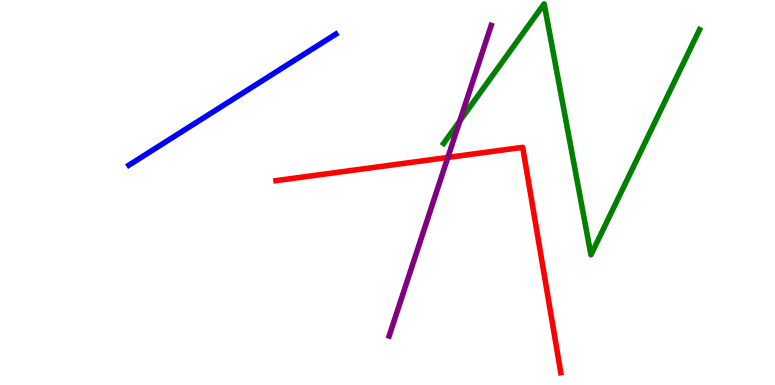[{'lines': ['blue', 'red'], 'intersections': []}, {'lines': ['green', 'red'], 'intersections': []}, {'lines': ['purple', 'red'], 'intersections': [{'x': 5.78, 'y': 5.91}]}, {'lines': ['blue', 'green'], 'intersections': []}, {'lines': ['blue', 'purple'], 'intersections': []}, {'lines': ['green', 'purple'], 'intersections': [{'x': 5.93, 'y': 6.86}]}]